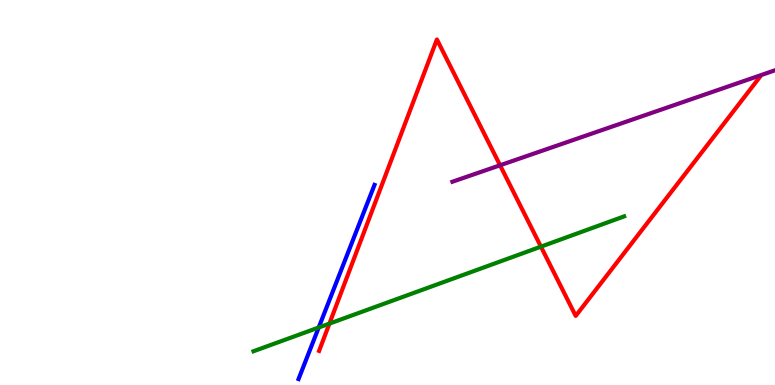[{'lines': ['blue', 'red'], 'intersections': []}, {'lines': ['green', 'red'], 'intersections': [{'x': 4.25, 'y': 1.59}, {'x': 6.98, 'y': 3.59}]}, {'lines': ['purple', 'red'], 'intersections': [{'x': 6.45, 'y': 5.71}]}, {'lines': ['blue', 'green'], 'intersections': [{'x': 4.11, 'y': 1.49}]}, {'lines': ['blue', 'purple'], 'intersections': []}, {'lines': ['green', 'purple'], 'intersections': []}]